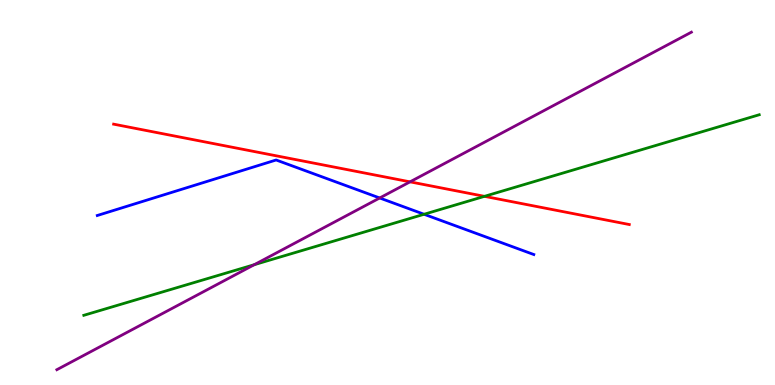[{'lines': ['blue', 'red'], 'intersections': []}, {'lines': ['green', 'red'], 'intersections': [{'x': 6.25, 'y': 4.9}]}, {'lines': ['purple', 'red'], 'intersections': [{'x': 5.29, 'y': 5.28}]}, {'lines': ['blue', 'green'], 'intersections': [{'x': 5.47, 'y': 4.43}]}, {'lines': ['blue', 'purple'], 'intersections': [{'x': 4.9, 'y': 4.86}]}, {'lines': ['green', 'purple'], 'intersections': [{'x': 3.28, 'y': 3.12}]}]